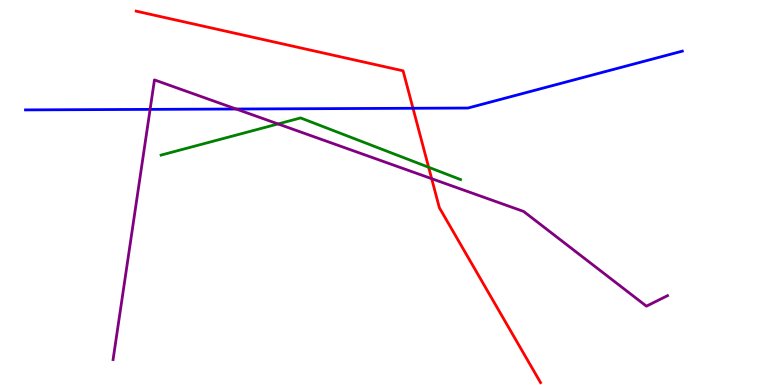[{'lines': ['blue', 'red'], 'intersections': [{'x': 5.33, 'y': 7.19}]}, {'lines': ['green', 'red'], 'intersections': [{'x': 5.53, 'y': 5.66}]}, {'lines': ['purple', 'red'], 'intersections': [{'x': 5.57, 'y': 5.36}]}, {'lines': ['blue', 'green'], 'intersections': []}, {'lines': ['blue', 'purple'], 'intersections': [{'x': 1.94, 'y': 7.16}, {'x': 3.05, 'y': 7.17}]}, {'lines': ['green', 'purple'], 'intersections': [{'x': 3.59, 'y': 6.78}]}]